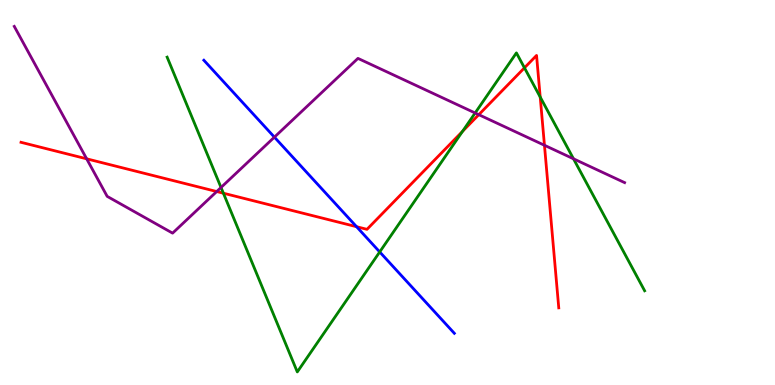[{'lines': ['blue', 'red'], 'intersections': [{'x': 4.6, 'y': 4.11}]}, {'lines': ['green', 'red'], 'intersections': [{'x': 2.88, 'y': 4.98}, {'x': 5.97, 'y': 6.59}, {'x': 6.77, 'y': 8.24}, {'x': 6.97, 'y': 7.48}]}, {'lines': ['purple', 'red'], 'intersections': [{'x': 1.12, 'y': 5.87}, {'x': 2.8, 'y': 5.03}, {'x': 6.18, 'y': 7.02}, {'x': 7.03, 'y': 6.23}]}, {'lines': ['blue', 'green'], 'intersections': [{'x': 4.9, 'y': 3.46}]}, {'lines': ['blue', 'purple'], 'intersections': [{'x': 3.54, 'y': 6.44}]}, {'lines': ['green', 'purple'], 'intersections': [{'x': 2.85, 'y': 5.13}, {'x': 6.13, 'y': 7.07}, {'x': 7.4, 'y': 5.88}]}]